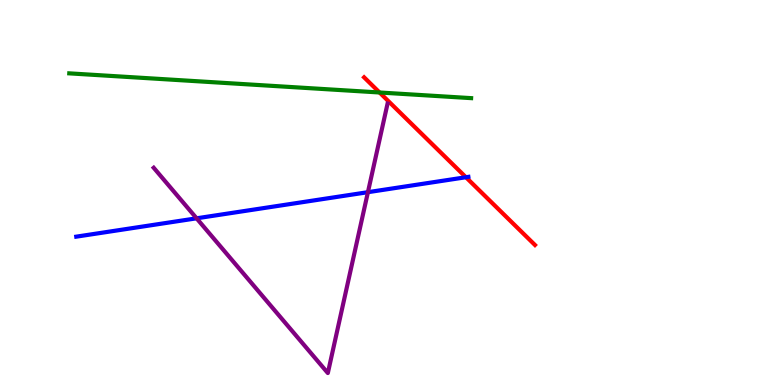[{'lines': ['blue', 'red'], 'intersections': [{'x': 6.01, 'y': 5.4}]}, {'lines': ['green', 'red'], 'intersections': [{'x': 4.9, 'y': 7.6}]}, {'lines': ['purple', 'red'], 'intersections': []}, {'lines': ['blue', 'green'], 'intersections': []}, {'lines': ['blue', 'purple'], 'intersections': [{'x': 2.54, 'y': 4.33}, {'x': 4.75, 'y': 5.01}]}, {'lines': ['green', 'purple'], 'intersections': []}]